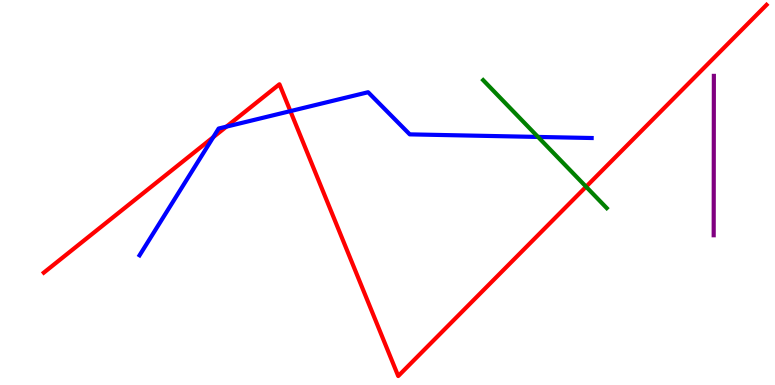[{'lines': ['blue', 'red'], 'intersections': [{'x': 2.75, 'y': 6.44}, {'x': 2.92, 'y': 6.71}, {'x': 3.75, 'y': 7.11}]}, {'lines': ['green', 'red'], 'intersections': [{'x': 7.56, 'y': 5.15}]}, {'lines': ['purple', 'red'], 'intersections': []}, {'lines': ['blue', 'green'], 'intersections': [{'x': 6.94, 'y': 6.44}]}, {'lines': ['blue', 'purple'], 'intersections': []}, {'lines': ['green', 'purple'], 'intersections': []}]